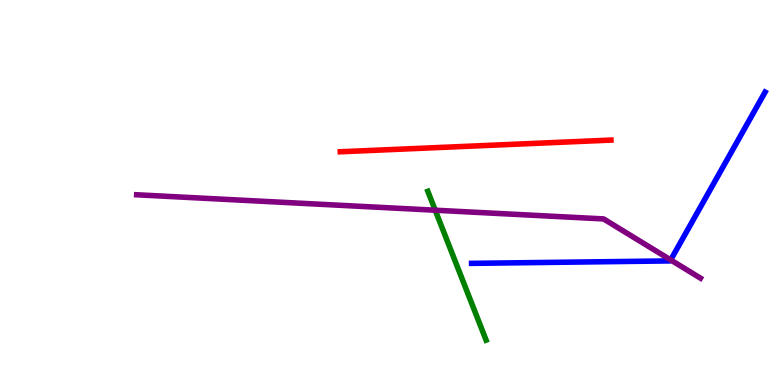[{'lines': ['blue', 'red'], 'intersections': []}, {'lines': ['green', 'red'], 'intersections': []}, {'lines': ['purple', 'red'], 'intersections': []}, {'lines': ['blue', 'green'], 'intersections': []}, {'lines': ['blue', 'purple'], 'intersections': [{'x': 8.65, 'y': 3.25}]}, {'lines': ['green', 'purple'], 'intersections': [{'x': 5.62, 'y': 4.54}]}]